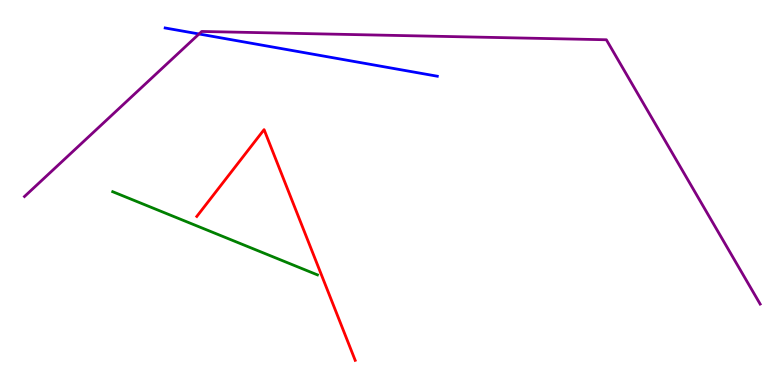[{'lines': ['blue', 'red'], 'intersections': []}, {'lines': ['green', 'red'], 'intersections': []}, {'lines': ['purple', 'red'], 'intersections': []}, {'lines': ['blue', 'green'], 'intersections': []}, {'lines': ['blue', 'purple'], 'intersections': [{'x': 2.57, 'y': 9.12}]}, {'lines': ['green', 'purple'], 'intersections': []}]